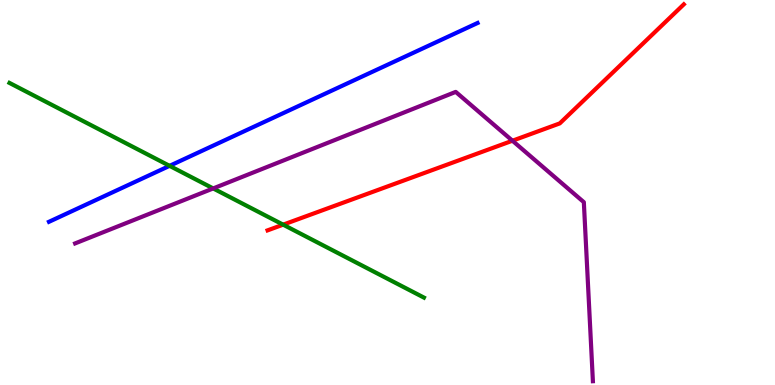[{'lines': ['blue', 'red'], 'intersections': []}, {'lines': ['green', 'red'], 'intersections': [{'x': 3.65, 'y': 4.16}]}, {'lines': ['purple', 'red'], 'intersections': [{'x': 6.61, 'y': 6.34}]}, {'lines': ['blue', 'green'], 'intersections': [{'x': 2.19, 'y': 5.69}]}, {'lines': ['blue', 'purple'], 'intersections': []}, {'lines': ['green', 'purple'], 'intersections': [{'x': 2.75, 'y': 5.11}]}]